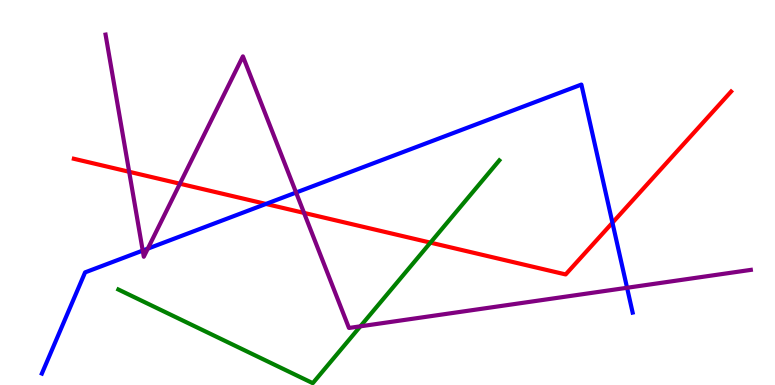[{'lines': ['blue', 'red'], 'intersections': [{'x': 3.43, 'y': 4.7}, {'x': 7.9, 'y': 4.21}]}, {'lines': ['green', 'red'], 'intersections': [{'x': 5.55, 'y': 3.7}]}, {'lines': ['purple', 'red'], 'intersections': [{'x': 1.67, 'y': 5.54}, {'x': 2.32, 'y': 5.23}, {'x': 3.92, 'y': 4.47}]}, {'lines': ['blue', 'green'], 'intersections': []}, {'lines': ['blue', 'purple'], 'intersections': [{'x': 1.84, 'y': 3.49}, {'x': 1.91, 'y': 3.54}, {'x': 3.82, 'y': 5.0}, {'x': 8.09, 'y': 2.53}]}, {'lines': ['green', 'purple'], 'intersections': [{'x': 4.65, 'y': 1.52}]}]